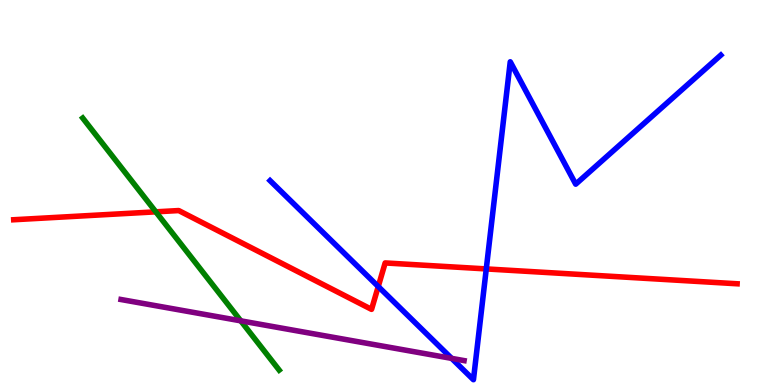[{'lines': ['blue', 'red'], 'intersections': [{'x': 4.88, 'y': 2.56}, {'x': 6.27, 'y': 3.01}]}, {'lines': ['green', 'red'], 'intersections': [{'x': 2.01, 'y': 4.5}]}, {'lines': ['purple', 'red'], 'intersections': []}, {'lines': ['blue', 'green'], 'intersections': []}, {'lines': ['blue', 'purple'], 'intersections': [{'x': 5.83, 'y': 0.691}]}, {'lines': ['green', 'purple'], 'intersections': [{'x': 3.11, 'y': 1.67}]}]